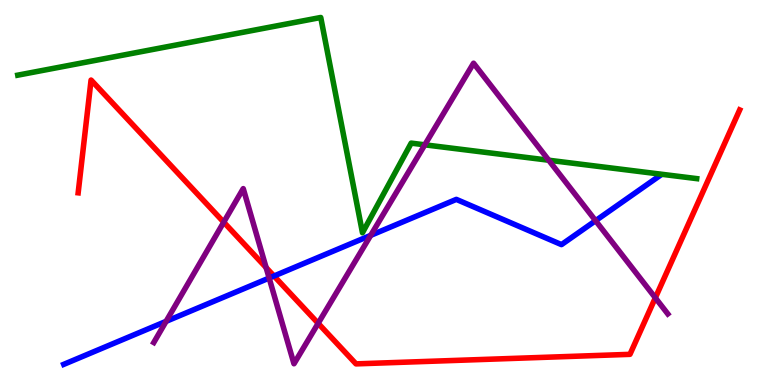[{'lines': ['blue', 'red'], 'intersections': [{'x': 3.54, 'y': 2.83}]}, {'lines': ['green', 'red'], 'intersections': []}, {'lines': ['purple', 'red'], 'intersections': [{'x': 2.89, 'y': 4.23}, {'x': 3.43, 'y': 3.05}, {'x': 4.11, 'y': 1.6}, {'x': 8.46, 'y': 2.26}]}, {'lines': ['blue', 'green'], 'intersections': []}, {'lines': ['blue', 'purple'], 'intersections': [{'x': 2.14, 'y': 1.65}, {'x': 3.47, 'y': 2.78}, {'x': 4.78, 'y': 3.89}, {'x': 7.68, 'y': 4.27}]}, {'lines': ['green', 'purple'], 'intersections': [{'x': 5.48, 'y': 6.24}, {'x': 7.08, 'y': 5.84}]}]